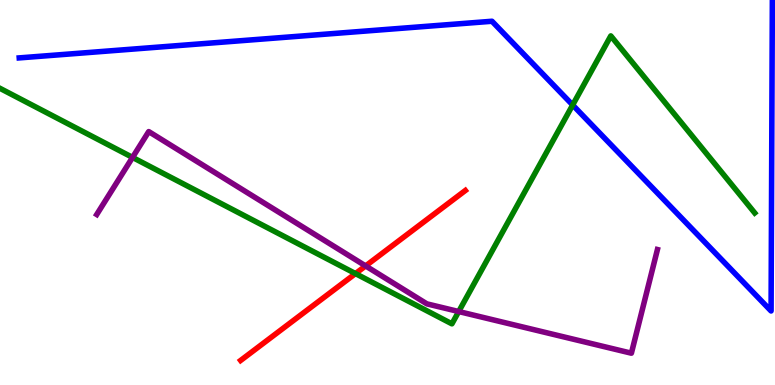[{'lines': ['blue', 'red'], 'intersections': []}, {'lines': ['green', 'red'], 'intersections': [{'x': 4.59, 'y': 2.89}]}, {'lines': ['purple', 'red'], 'intersections': [{'x': 4.72, 'y': 3.09}]}, {'lines': ['blue', 'green'], 'intersections': [{'x': 7.39, 'y': 7.27}]}, {'lines': ['blue', 'purple'], 'intersections': []}, {'lines': ['green', 'purple'], 'intersections': [{'x': 1.71, 'y': 5.91}, {'x': 5.92, 'y': 1.91}]}]